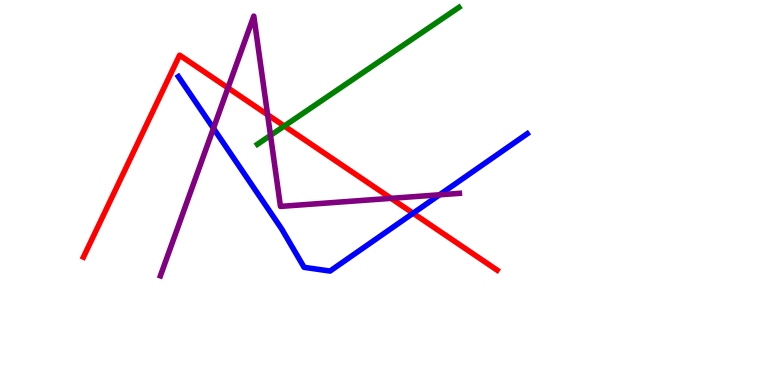[{'lines': ['blue', 'red'], 'intersections': [{'x': 5.33, 'y': 4.46}]}, {'lines': ['green', 'red'], 'intersections': [{'x': 3.67, 'y': 6.73}]}, {'lines': ['purple', 'red'], 'intersections': [{'x': 2.94, 'y': 7.72}, {'x': 3.45, 'y': 7.02}, {'x': 5.05, 'y': 4.85}]}, {'lines': ['blue', 'green'], 'intersections': []}, {'lines': ['blue', 'purple'], 'intersections': [{'x': 2.75, 'y': 6.67}, {'x': 5.67, 'y': 4.94}]}, {'lines': ['green', 'purple'], 'intersections': [{'x': 3.49, 'y': 6.48}]}]